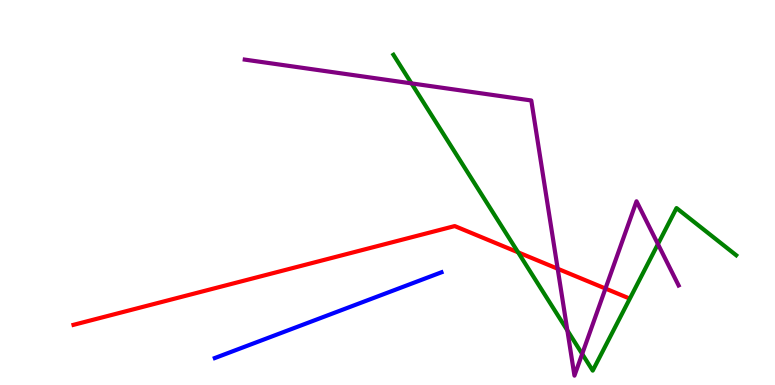[{'lines': ['blue', 'red'], 'intersections': []}, {'lines': ['green', 'red'], 'intersections': [{'x': 6.69, 'y': 3.45}]}, {'lines': ['purple', 'red'], 'intersections': [{'x': 7.2, 'y': 3.02}, {'x': 7.81, 'y': 2.51}]}, {'lines': ['blue', 'green'], 'intersections': []}, {'lines': ['blue', 'purple'], 'intersections': []}, {'lines': ['green', 'purple'], 'intersections': [{'x': 5.31, 'y': 7.83}, {'x': 7.32, 'y': 1.42}, {'x': 7.51, 'y': 0.807}, {'x': 8.49, 'y': 3.66}]}]